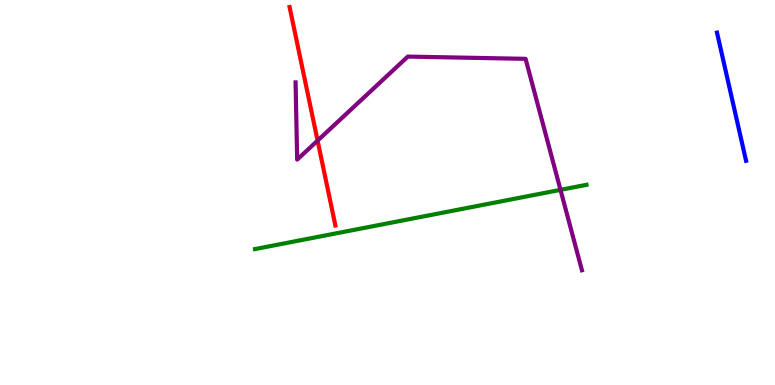[{'lines': ['blue', 'red'], 'intersections': []}, {'lines': ['green', 'red'], 'intersections': []}, {'lines': ['purple', 'red'], 'intersections': [{'x': 4.1, 'y': 6.35}]}, {'lines': ['blue', 'green'], 'intersections': []}, {'lines': ['blue', 'purple'], 'intersections': []}, {'lines': ['green', 'purple'], 'intersections': [{'x': 7.23, 'y': 5.07}]}]